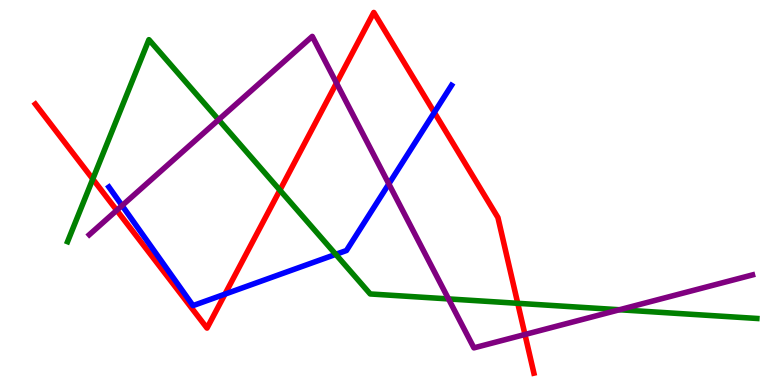[{'lines': ['blue', 'red'], 'intersections': [{'x': 2.9, 'y': 2.36}, {'x': 5.6, 'y': 7.08}]}, {'lines': ['green', 'red'], 'intersections': [{'x': 1.2, 'y': 5.35}, {'x': 3.61, 'y': 5.06}, {'x': 6.68, 'y': 2.12}]}, {'lines': ['purple', 'red'], 'intersections': [{'x': 1.51, 'y': 4.54}, {'x': 4.34, 'y': 7.84}, {'x': 6.77, 'y': 1.31}]}, {'lines': ['blue', 'green'], 'intersections': [{'x': 4.33, 'y': 3.39}]}, {'lines': ['blue', 'purple'], 'intersections': [{'x': 1.58, 'y': 4.66}, {'x': 5.02, 'y': 5.22}]}, {'lines': ['green', 'purple'], 'intersections': [{'x': 2.82, 'y': 6.89}, {'x': 5.79, 'y': 2.24}, {'x': 7.99, 'y': 1.95}]}]